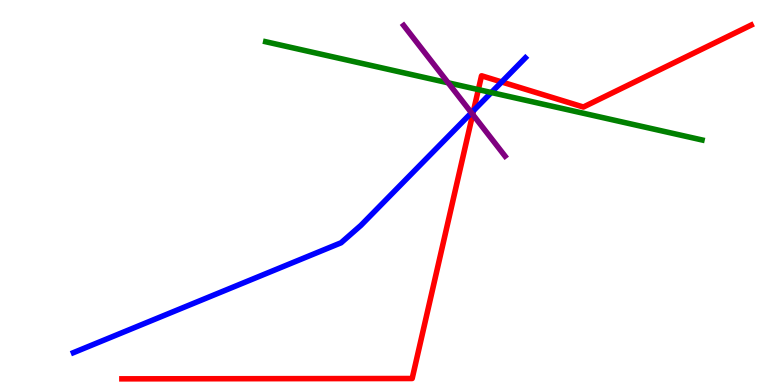[{'lines': ['blue', 'red'], 'intersections': [{'x': 6.11, 'y': 7.13}, {'x': 6.47, 'y': 7.87}]}, {'lines': ['green', 'red'], 'intersections': [{'x': 6.17, 'y': 7.67}]}, {'lines': ['purple', 'red'], 'intersections': [{'x': 6.1, 'y': 7.03}]}, {'lines': ['blue', 'green'], 'intersections': [{'x': 6.34, 'y': 7.6}]}, {'lines': ['blue', 'purple'], 'intersections': [{'x': 6.08, 'y': 7.07}]}, {'lines': ['green', 'purple'], 'intersections': [{'x': 5.78, 'y': 7.85}]}]